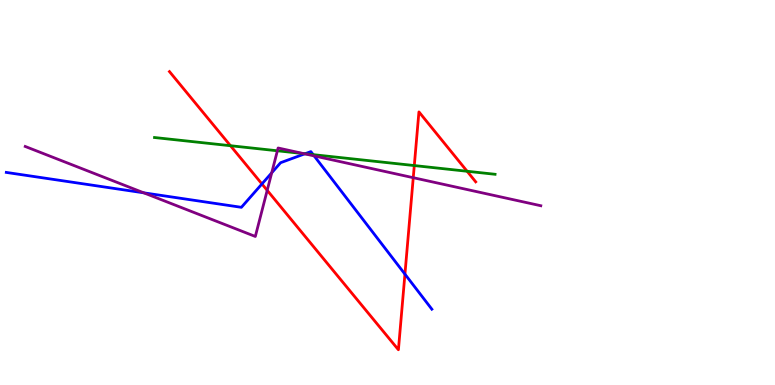[{'lines': ['blue', 'red'], 'intersections': [{'x': 3.38, 'y': 5.22}, {'x': 5.22, 'y': 2.88}]}, {'lines': ['green', 'red'], 'intersections': [{'x': 2.97, 'y': 6.22}, {'x': 5.35, 'y': 5.7}, {'x': 6.03, 'y': 5.55}]}, {'lines': ['purple', 'red'], 'intersections': [{'x': 3.45, 'y': 5.06}, {'x': 5.33, 'y': 5.38}]}, {'lines': ['blue', 'green'], 'intersections': [{'x': 3.94, 'y': 6.01}, {'x': 4.04, 'y': 5.98}]}, {'lines': ['blue', 'purple'], 'intersections': [{'x': 1.85, 'y': 4.99}, {'x': 3.51, 'y': 5.51}, {'x': 3.93, 'y': 6.0}, {'x': 4.05, 'y': 5.95}]}, {'lines': ['green', 'purple'], 'intersections': [{'x': 3.58, 'y': 6.08}, {'x': 3.92, 'y': 6.01}]}]